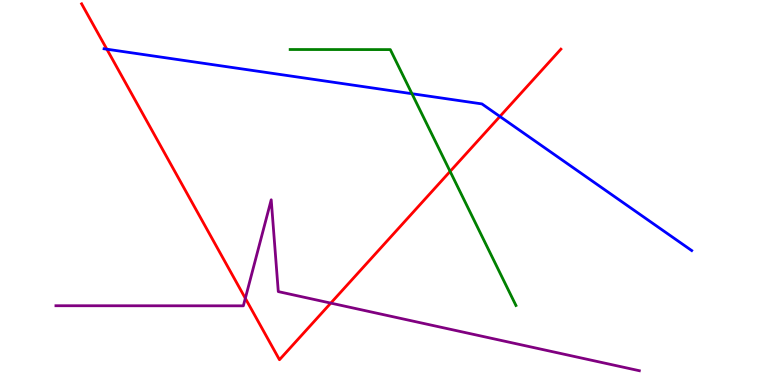[{'lines': ['blue', 'red'], 'intersections': [{'x': 1.38, 'y': 8.72}, {'x': 6.45, 'y': 6.97}]}, {'lines': ['green', 'red'], 'intersections': [{'x': 5.81, 'y': 5.55}]}, {'lines': ['purple', 'red'], 'intersections': [{'x': 3.17, 'y': 2.25}, {'x': 4.27, 'y': 2.13}]}, {'lines': ['blue', 'green'], 'intersections': [{'x': 5.32, 'y': 7.57}]}, {'lines': ['blue', 'purple'], 'intersections': []}, {'lines': ['green', 'purple'], 'intersections': []}]